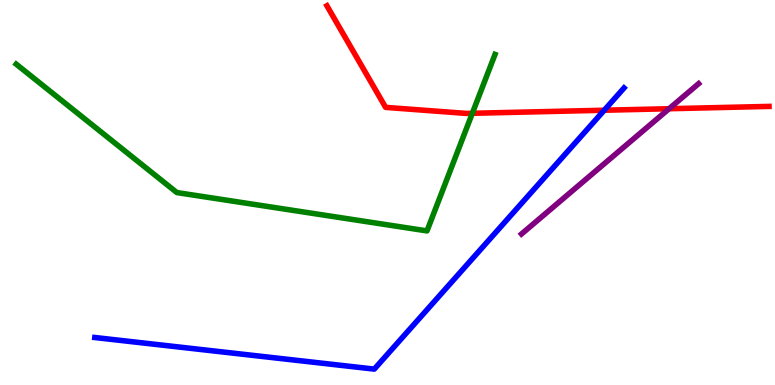[{'lines': ['blue', 'red'], 'intersections': [{'x': 7.8, 'y': 7.14}]}, {'lines': ['green', 'red'], 'intersections': [{'x': 6.09, 'y': 7.06}]}, {'lines': ['purple', 'red'], 'intersections': [{'x': 8.63, 'y': 7.18}]}, {'lines': ['blue', 'green'], 'intersections': []}, {'lines': ['blue', 'purple'], 'intersections': []}, {'lines': ['green', 'purple'], 'intersections': []}]